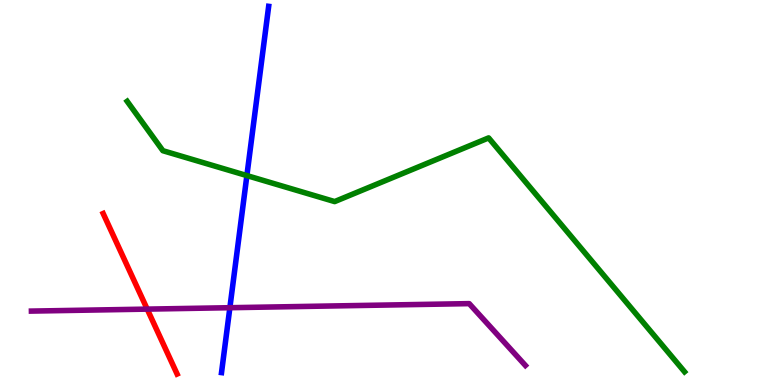[{'lines': ['blue', 'red'], 'intersections': []}, {'lines': ['green', 'red'], 'intersections': []}, {'lines': ['purple', 'red'], 'intersections': [{'x': 1.9, 'y': 1.97}]}, {'lines': ['blue', 'green'], 'intersections': [{'x': 3.19, 'y': 5.44}]}, {'lines': ['blue', 'purple'], 'intersections': [{'x': 2.97, 'y': 2.01}]}, {'lines': ['green', 'purple'], 'intersections': []}]